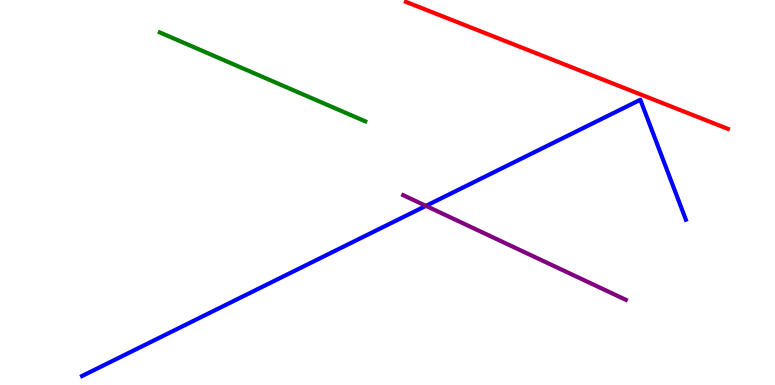[{'lines': ['blue', 'red'], 'intersections': []}, {'lines': ['green', 'red'], 'intersections': []}, {'lines': ['purple', 'red'], 'intersections': []}, {'lines': ['blue', 'green'], 'intersections': []}, {'lines': ['blue', 'purple'], 'intersections': [{'x': 5.5, 'y': 4.65}]}, {'lines': ['green', 'purple'], 'intersections': []}]